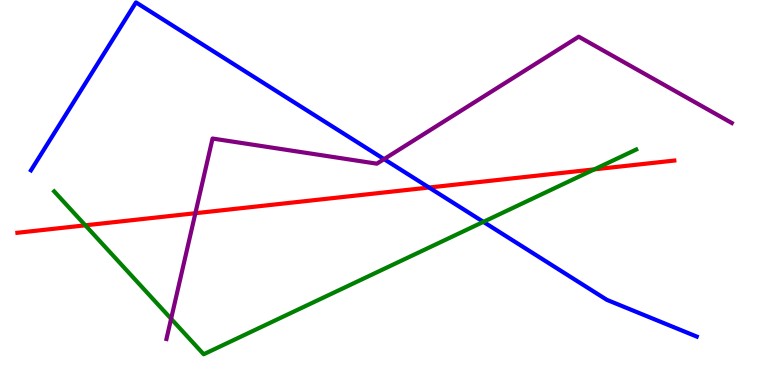[{'lines': ['blue', 'red'], 'intersections': [{'x': 5.54, 'y': 5.13}]}, {'lines': ['green', 'red'], 'intersections': [{'x': 1.1, 'y': 4.15}, {'x': 7.67, 'y': 5.6}]}, {'lines': ['purple', 'red'], 'intersections': [{'x': 2.52, 'y': 4.46}]}, {'lines': ['blue', 'green'], 'intersections': [{'x': 6.24, 'y': 4.24}]}, {'lines': ['blue', 'purple'], 'intersections': [{'x': 4.96, 'y': 5.87}]}, {'lines': ['green', 'purple'], 'intersections': [{'x': 2.21, 'y': 1.72}]}]